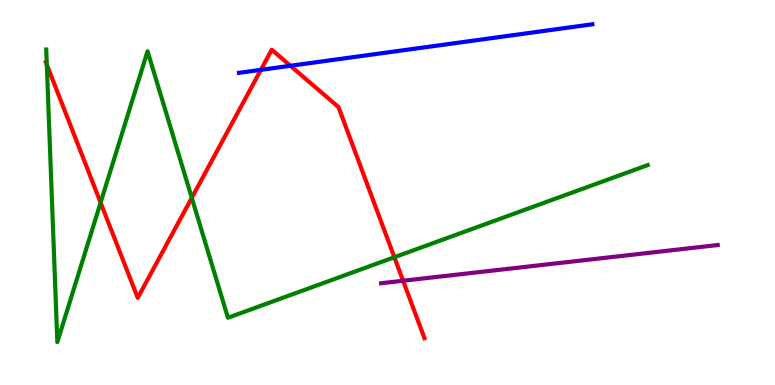[{'lines': ['blue', 'red'], 'intersections': [{'x': 3.37, 'y': 8.19}, {'x': 3.75, 'y': 8.29}]}, {'lines': ['green', 'red'], 'intersections': [{'x': 0.604, 'y': 8.32}, {'x': 1.3, 'y': 4.74}, {'x': 2.47, 'y': 4.86}, {'x': 5.09, 'y': 3.32}]}, {'lines': ['purple', 'red'], 'intersections': [{'x': 5.2, 'y': 2.71}]}, {'lines': ['blue', 'green'], 'intersections': []}, {'lines': ['blue', 'purple'], 'intersections': []}, {'lines': ['green', 'purple'], 'intersections': []}]